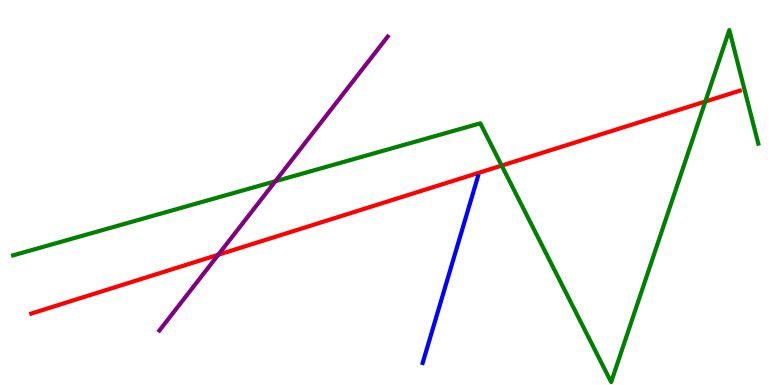[{'lines': ['blue', 'red'], 'intersections': []}, {'lines': ['green', 'red'], 'intersections': [{'x': 6.47, 'y': 5.7}, {'x': 9.1, 'y': 7.36}]}, {'lines': ['purple', 'red'], 'intersections': [{'x': 2.82, 'y': 3.38}]}, {'lines': ['blue', 'green'], 'intersections': []}, {'lines': ['blue', 'purple'], 'intersections': []}, {'lines': ['green', 'purple'], 'intersections': [{'x': 3.55, 'y': 5.29}]}]